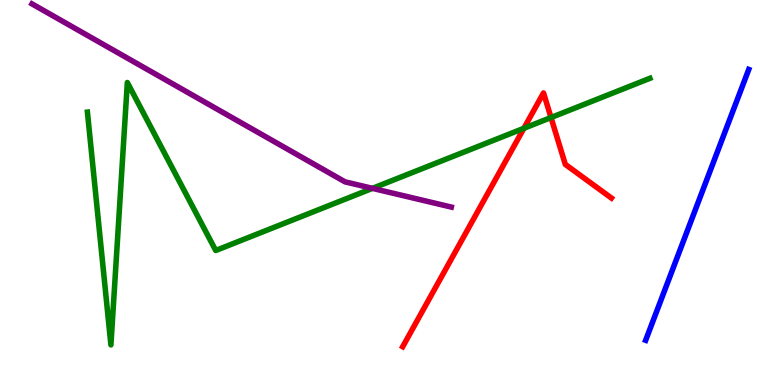[{'lines': ['blue', 'red'], 'intersections': []}, {'lines': ['green', 'red'], 'intersections': [{'x': 6.76, 'y': 6.67}, {'x': 7.11, 'y': 6.95}]}, {'lines': ['purple', 'red'], 'intersections': []}, {'lines': ['blue', 'green'], 'intersections': []}, {'lines': ['blue', 'purple'], 'intersections': []}, {'lines': ['green', 'purple'], 'intersections': [{'x': 4.81, 'y': 5.11}]}]